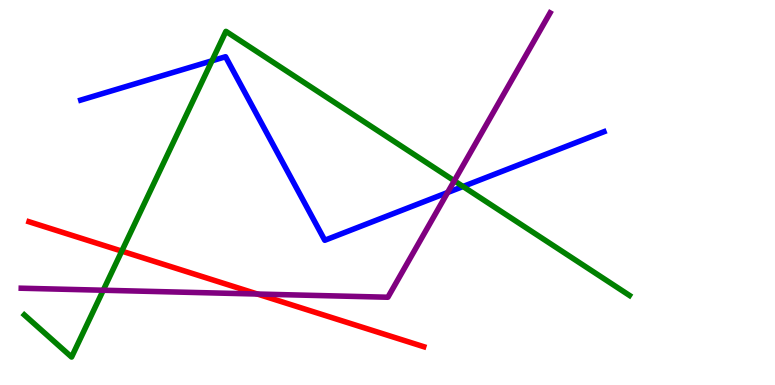[{'lines': ['blue', 'red'], 'intersections': []}, {'lines': ['green', 'red'], 'intersections': [{'x': 1.57, 'y': 3.48}]}, {'lines': ['purple', 'red'], 'intersections': [{'x': 3.32, 'y': 2.36}]}, {'lines': ['blue', 'green'], 'intersections': [{'x': 2.74, 'y': 8.42}, {'x': 5.97, 'y': 5.16}]}, {'lines': ['blue', 'purple'], 'intersections': [{'x': 5.78, 'y': 5.0}]}, {'lines': ['green', 'purple'], 'intersections': [{'x': 1.33, 'y': 2.46}, {'x': 5.86, 'y': 5.3}]}]